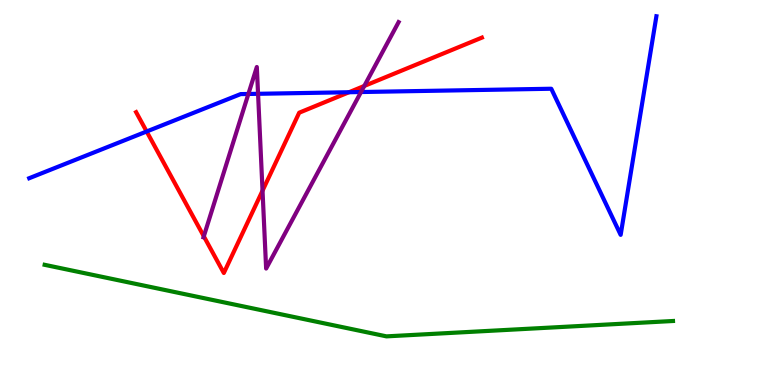[{'lines': ['blue', 'red'], 'intersections': [{'x': 1.89, 'y': 6.58}, {'x': 4.5, 'y': 7.6}]}, {'lines': ['green', 'red'], 'intersections': []}, {'lines': ['purple', 'red'], 'intersections': [{'x': 2.63, 'y': 3.86}, {'x': 3.39, 'y': 5.05}, {'x': 4.7, 'y': 7.77}]}, {'lines': ['blue', 'green'], 'intersections': []}, {'lines': ['blue', 'purple'], 'intersections': [{'x': 3.2, 'y': 7.56}, {'x': 3.33, 'y': 7.56}, {'x': 4.66, 'y': 7.61}]}, {'lines': ['green', 'purple'], 'intersections': []}]